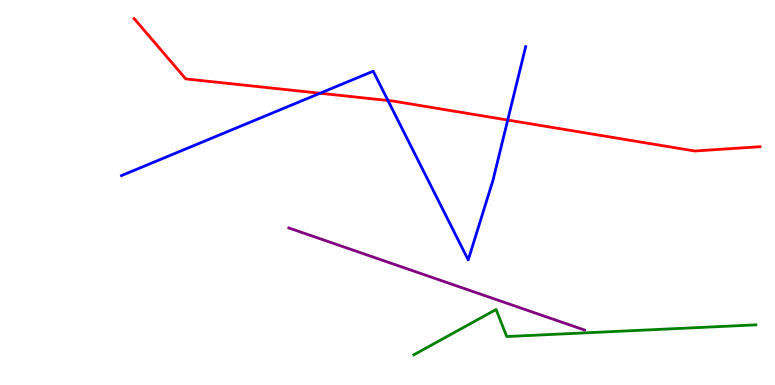[{'lines': ['blue', 'red'], 'intersections': [{'x': 4.13, 'y': 7.58}, {'x': 5.01, 'y': 7.39}, {'x': 6.55, 'y': 6.88}]}, {'lines': ['green', 'red'], 'intersections': []}, {'lines': ['purple', 'red'], 'intersections': []}, {'lines': ['blue', 'green'], 'intersections': []}, {'lines': ['blue', 'purple'], 'intersections': []}, {'lines': ['green', 'purple'], 'intersections': []}]